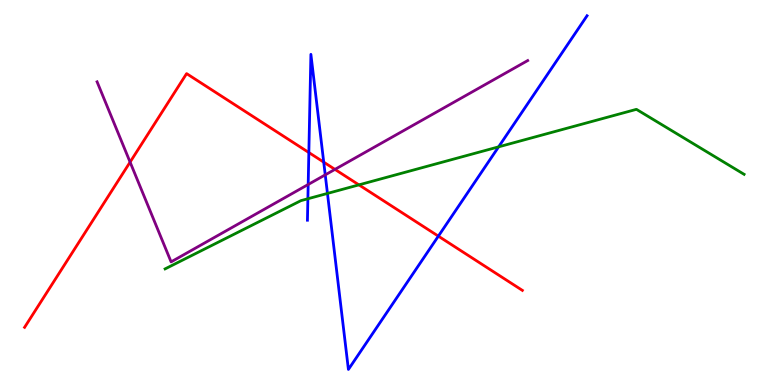[{'lines': ['blue', 'red'], 'intersections': [{'x': 3.99, 'y': 6.04}, {'x': 4.18, 'y': 5.79}, {'x': 5.66, 'y': 3.87}]}, {'lines': ['green', 'red'], 'intersections': [{'x': 4.63, 'y': 5.2}]}, {'lines': ['purple', 'red'], 'intersections': [{'x': 1.68, 'y': 5.79}, {'x': 4.32, 'y': 5.6}]}, {'lines': ['blue', 'green'], 'intersections': [{'x': 3.97, 'y': 4.84}, {'x': 4.23, 'y': 4.98}, {'x': 6.43, 'y': 6.19}]}, {'lines': ['blue', 'purple'], 'intersections': [{'x': 3.98, 'y': 5.21}, {'x': 4.2, 'y': 5.46}]}, {'lines': ['green', 'purple'], 'intersections': []}]